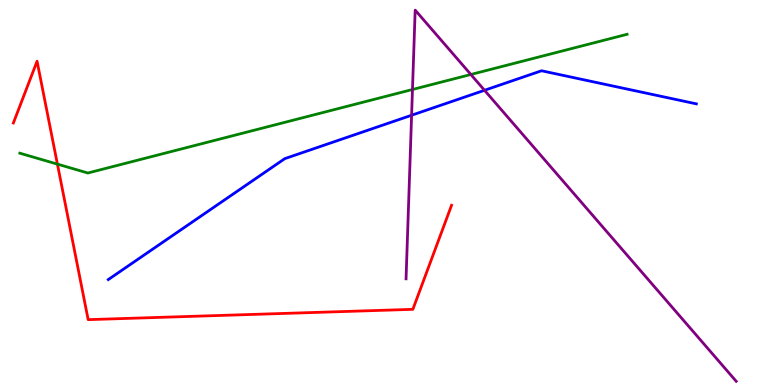[{'lines': ['blue', 'red'], 'intersections': []}, {'lines': ['green', 'red'], 'intersections': [{'x': 0.741, 'y': 5.74}]}, {'lines': ['purple', 'red'], 'intersections': []}, {'lines': ['blue', 'green'], 'intersections': []}, {'lines': ['blue', 'purple'], 'intersections': [{'x': 5.31, 'y': 7.01}, {'x': 6.25, 'y': 7.65}]}, {'lines': ['green', 'purple'], 'intersections': [{'x': 5.32, 'y': 7.68}, {'x': 6.08, 'y': 8.07}]}]